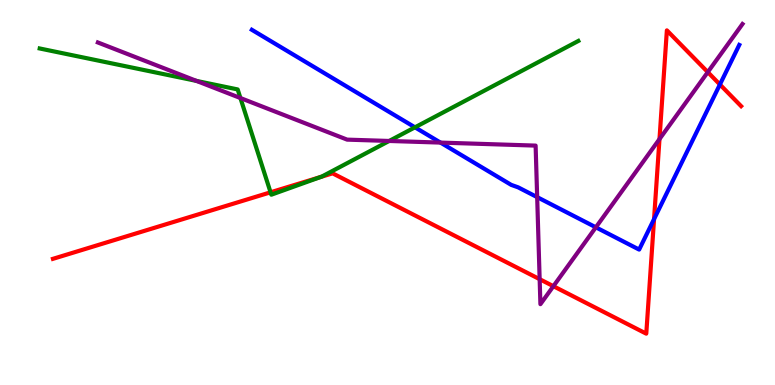[{'lines': ['blue', 'red'], 'intersections': [{'x': 8.44, 'y': 4.31}, {'x': 9.29, 'y': 7.81}]}, {'lines': ['green', 'red'], 'intersections': [{'x': 3.49, 'y': 5.01}, {'x': 4.14, 'y': 5.4}]}, {'lines': ['purple', 'red'], 'intersections': [{'x': 6.96, 'y': 2.75}, {'x': 7.14, 'y': 2.57}, {'x': 8.51, 'y': 6.39}, {'x': 9.13, 'y': 8.13}]}, {'lines': ['blue', 'green'], 'intersections': [{'x': 5.35, 'y': 6.69}]}, {'lines': ['blue', 'purple'], 'intersections': [{'x': 5.68, 'y': 6.3}, {'x': 6.93, 'y': 4.88}, {'x': 7.69, 'y': 4.1}]}, {'lines': ['green', 'purple'], 'intersections': [{'x': 2.54, 'y': 7.9}, {'x': 3.1, 'y': 7.45}, {'x': 5.02, 'y': 6.34}]}]